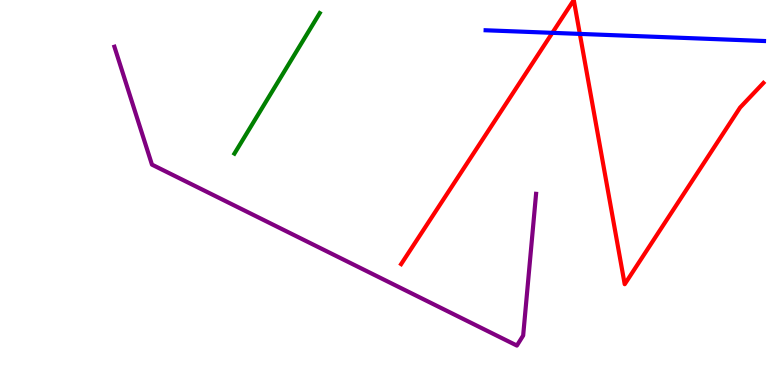[{'lines': ['blue', 'red'], 'intersections': [{'x': 7.13, 'y': 9.15}, {'x': 7.48, 'y': 9.12}]}, {'lines': ['green', 'red'], 'intersections': []}, {'lines': ['purple', 'red'], 'intersections': []}, {'lines': ['blue', 'green'], 'intersections': []}, {'lines': ['blue', 'purple'], 'intersections': []}, {'lines': ['green', 'purple'], 'intersections': []}]